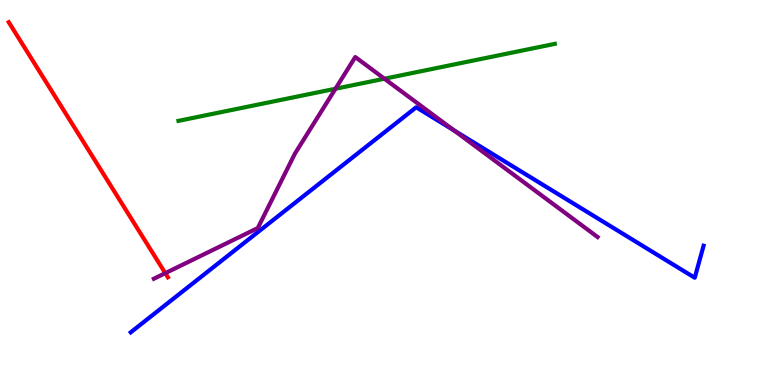[{'lines': ['blue', 'red'], 'intersections': []}, {'lines': ['green', 'red'], 'intersections': []}, {'lines': ['purple', 'red'], 'intersections': [{'x': 2.13, 'y': 2.91}]}, {'lines': ['blue', 'green'], 'intersections': []}, {'lines': ['blue', 'purple'], 'intersections': [{'x': 5.86, 'y': 6.61}]}, {'lines': ['green', 'purple'], 'intersections': [{'x': 4.33, 'y': 7.69}, {'x': 4.96, 'y': 7.96}]}]